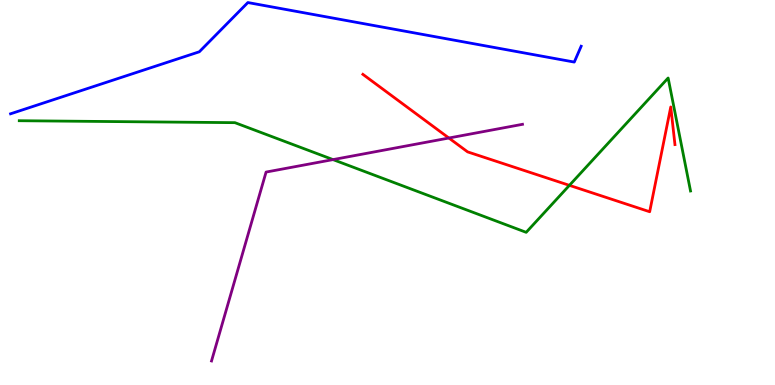[{'lines': ['blue', 'red'], 'intersections': []}, {'lines': ['green', 'red'], 'intersections': [{'x': 7.35, 'y': 5.19}]}, {'lines': ['purple', 'red'], 'intersections': [{'x': 5.79, 'y': 6.42}]}, {'lines': ['blue', 'green'], 'intersections': []}, {'lines': ['blue', 'purple'], 'intersections': []}, {'lines': ['green', 'purple'], 'intersections': [{'x': 4.3, 'y': 5.85}]}]